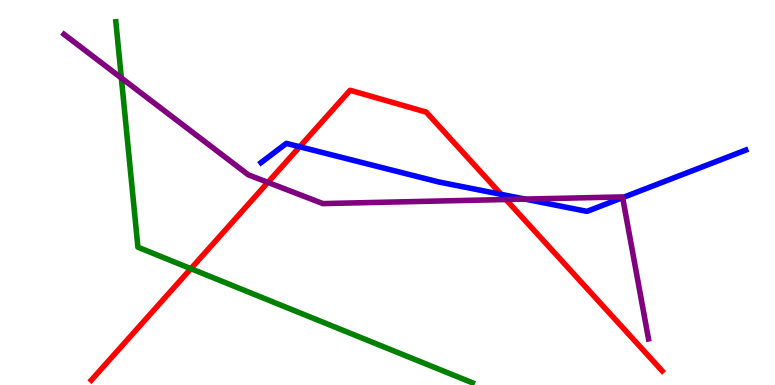[{'lines': ['blue', 'red'], 'intersections': [{'x': 3.87, 'y': 6.19}, {'x': 6.47, 'y': 4.95}]}, {'lines': ['green', 'red'], 'intersections': [{'x': 2.46, 'y': 3.02}]}, {'lines': ['purple', 'red'], 'intersections': [{'x': 3.46, 'y': 5.26}, {'x': 6.53, 'y': 4.82}]}, {'lines': ['blue', 'green'], 'intersections': []}, {'lines': ['blue', 'purple'], 'intersections': [{'x': 6.77, 'y': 4.83}, {'x': 8.03, 'y': 4.87}]}, {'lines': ['green', 'purple'], 'intersections': [{'x': 1.57, 'y': 7.97}]}]